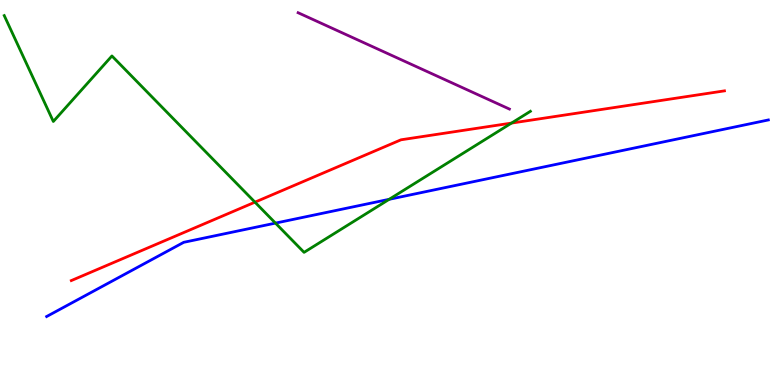[{'lines': ['blue', 'red'], 'intersections': []}, {'lines': ['green', 'red'], 'intersections': [{'x': 3.29, 'y': 4.75}, {'x': 6.6, 'y': 6.8}]}, {'lines': ['purple', 'red'], 'intersections': []}, {'lines': ['blue', 'green'], 'intersections': [{'x': 3.55, 'y': 4.2}, {'x': 5.02, 'y': 4.82}]}, {'lines': ['blue', 'purple'], 'intersections': []}, {'lines': ['green', 'purple'], 'intersections': []}]